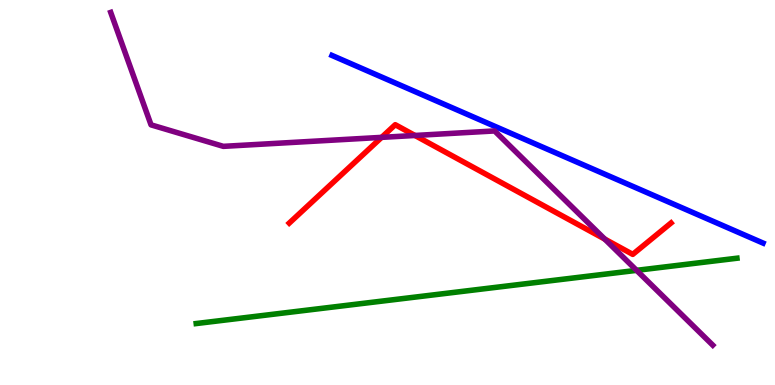[{'lines': ['blue', 'red'], 'intersections': []}, {'lines': ['green', 'red'], 'intersections': []}, {'lines': ['purple', 'red'], 'intersections': [{'x': 4.92, 'y': 6.43}, {'x': 5.35, 'y': 6.48}, {'x': 7.8, 'y': 3.79}]}, {'lines': ['blue', 'green'], 'intersections': []}, {'lines': ['blue', 'purple'], 'intersections': []}, {'lines': ['green', 'purple'], 'intersections': [{'x': 8.21, 'y': 2.98}]}]